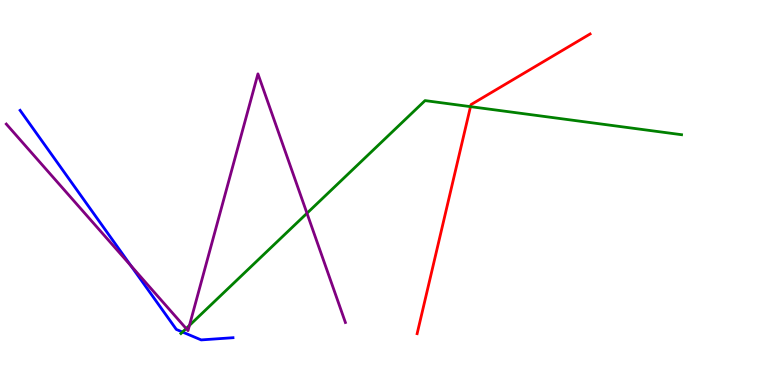[{'lines': ['blue', 'red'], 'intersections': []}, {'lines': ['green', 'red'], 'intersections': [{'x': 6.07, 'y': 7.23}]}, {'lines': ['purple', 'red'], 'intersections': []}, {'lines': ['blue', 'green'], 'intersections': [{'x': 2.35, 'y': 1.38}]}, {'lines': ['blue', 'purple'], 'intersections': [{'x': 1.69, 'y': 3.1}]}, {'lines': ['green', 'purple'], 'intersections': [{'x': 2.4, 'y': 1.47}, {'x': 2.44, 'y': 1.55}, {'x': 3.96, 'y': 4.46}]}]